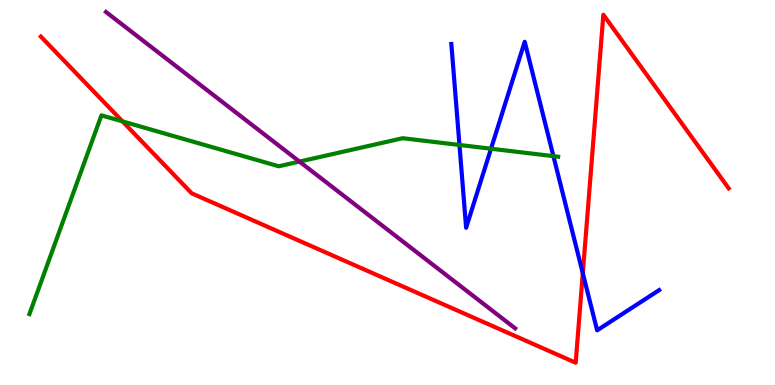[{'lines': ['blue', 'red'], 'intersections': [{'x': 7.52, 'y': 2.9}]}, {'lines': ['green', 'red'], 'intersections': [{'x': 1.58, 'y': 6.85}]}, {'lines': ['purple', 'red'], 'intersections': []}, {'lines': ['blue', 'green'], 'intersections': [{'x': 5.93, 'y': 6.23}, {'x': 6.34, 'y': 6.14}, {'x': 7.14, 'y': 5.94}]}, {'lines': ['blue', 'purple'], 'intersections': []}, {'lines': ['green', 'purple'], 'intersections': [{'x': 3.86, 'y': 5.8}]}]